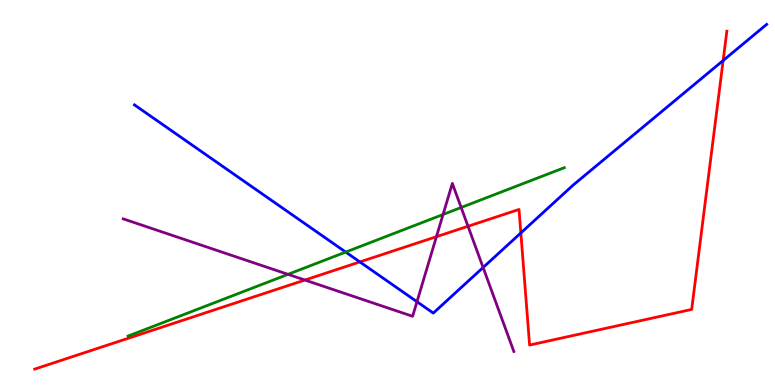[{'lines': ['blue', 'red'], 'intersections': [{'x': 4.64, 'y': 3.2}, {'x': 6.72, 'y': 3.95}, {'x': 9.33, 'y': 8.43}]}, {'lines': ['green', 'red'], 'intersections': []}, {'lines': ['purple', 'red'], 'intersections': [{'x': 3.93, 'y': 2.73}, {'x': 5.63, 'y': 3.85}, {'x': 6.04, 'y': 4.12}]}, {'lines': ['blue', 'green'], 'intersections': [{'x': 4.46, 'y': 3.45}]}, {'lines': ['blue', 'purple'], 'intersections': [{'x': 5.38, 'y': 2.16}, {'x': 6.23, 'y': 3.05}]}, {'lines': ['green', 'purple'], 'intersections': [{'x': 3.72, 'y': 2.87}, {'x': 5.72, 'y': 4.43}, {'x': 5.95, 'y': 4.61}]}]